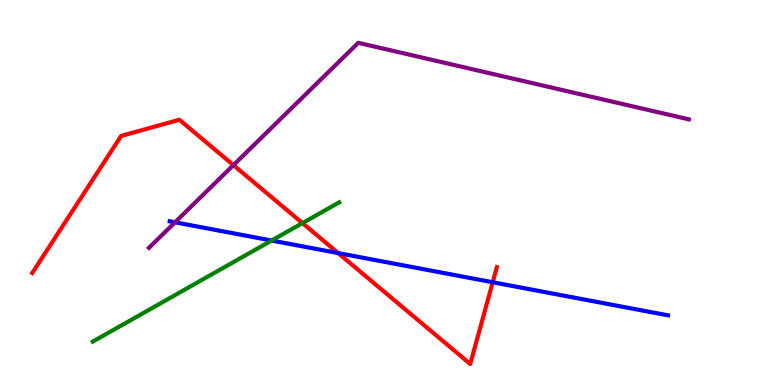[{'lines': ['blue', 'red'], 'intersections': [{'x': 4.36, 'y': 3.43}, {'x': 6.36, 'y': 2.67}]}, {'lines': ['green', 'red'], 'intersections': [{'x': 3.9, 'y': 4.21}]}, {'lines': ['purple', 'red'], 'intersections': [{'x': 3.01, 'y': 5.71}]}, {'lines': ['blue', 'green'], 'intersections': [{'x': 3.5, 'y': 3.75}]}, {'lines': ['blue', 'purple'], 'intersections': [{'x': 2.26, 'y': 4.23}]}, {'lines': ['green', 'purple'], 'intersections': []}]